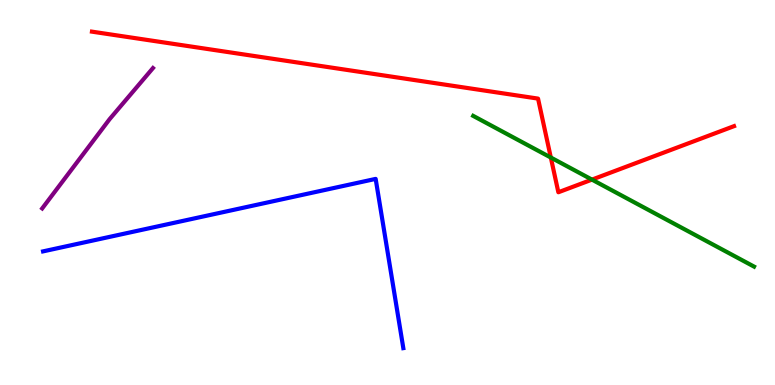[{'lines': ['blue', 'red'], 'intersections': []}, {'lines': ['green', 'red'], 'intersections': [{'x': 7.11, 'y': 5.91}, {'x': 7.64, 'y': 5.33}]}, {'lines': ['purple', 'red'], 'intersections': []}, {'lines': ['blue', 'green'], 'intersections': []}, {'lines': ['blue', 'purple'], 'intersections': []}, {'lines': ['green', 'purple'], 'intersections': []}]